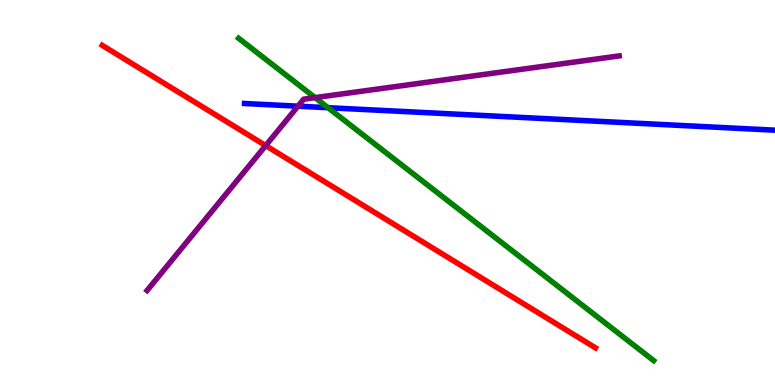[{'lines': ['blue', 'red'], 'intersections': []}, {'lines': ['green', 'red'], 'intersections': []}, {'lines': ['purple', 'red'], 'intersections': [{'x': 3.43, 'y': 6.22}]}, {'lines': ['blue', 'green'], 'intersections': [{'x': 4.23, 'y': 7.2}]}, {'lines': ['blue', 'purple'], 'intersections': [{'x': 3.84, 'y': 7.24}]}, {'lines': ['green', 'purple'], 'intersections': [{'x': 4.07, 'y': 7.46}]}]